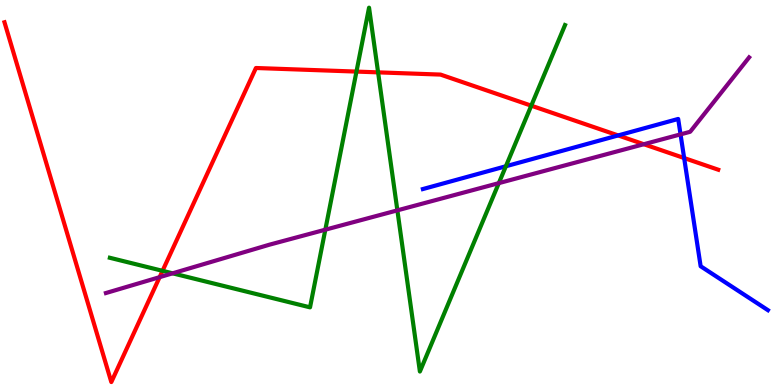[{'lines': ['blue', 'red'], 'intersections': [{'x': 7.98, 'y': 6.48}, {'x': 8.83, 'y': 5.9}]}, {'lines': ['green', 'red'], 'intersections': [{'x': 2.1, 'y': 2.97}, {'x': 4.6, 'y': 8.14}, {'x': 4.88, 'y': 8.12}, {'x': 6.86, 'y': 7.26}]}, {'lines': ['purple', 'red'], 'intersections': [{'x': 2.06, 'y': 2.8}, {'x': 8.31, 'y': 6.25}]}, {'lines': ['blue', 'green'], 'intersections': [{'x': 6.53, 'y': 5.68}]}, {'lines': ['blue', 'purple'], 'intersections': [{'x': 8.78, 'y': 6.51}]}, {'lines': ['green', 'purple'], 'intersections': [{'x': 2.23, 'y': 2.9}, {'x': 4.2, 'y': 4.03}, {'x': 5.13, 'y': 4.54}, {'x': 6.44, 'y': 5.24}]}]